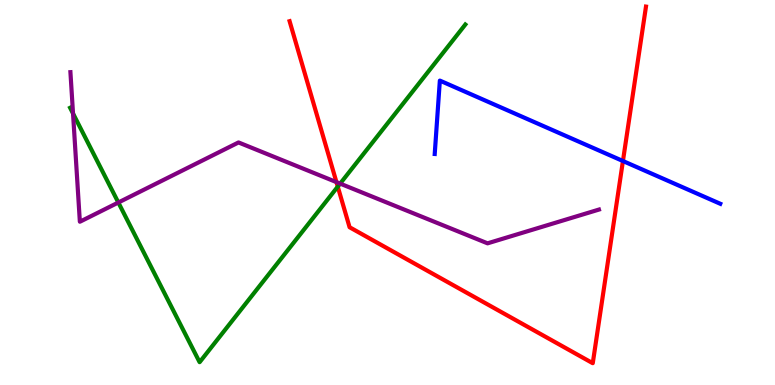[{'lines': ['blue', 'red'], 'intersections': [{'x': 8.04, 'y': 5.82}]}, {'lines': ['green', 'red'], 'intersections': [{'x': 4.36, 'y': 5.15}]}, {'lines': ['purple', 'red'], 'intersections': [{'x': 4.34, 'y': 5.27}]}, {'lines': ['blue', 'green'], 'intersections': []}, {'lines': ['blue', 'purple'], 'intersections': []}, {'lines': ['green', 'purple'], 'intersections': [{'x': 0.942, 'y': 7.05}, {'x': 1.53, 'y': 4.74}, {'x': 4.39, 'y': 5.23}]}]